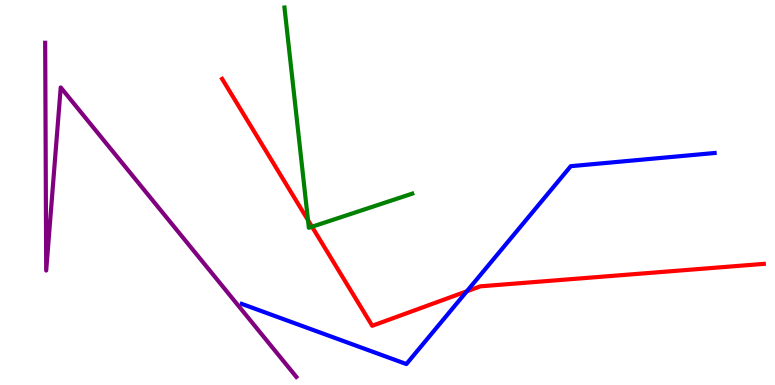[{'lines': ['blue', 'red'], 'intersections': [{'x': 6.02, 'y': 2.43}]}, {'lines': ['green', 'red'], 'intersections': [{'x': 3.97, 'y': 4.28}, {'x': 4.03, 'y': 4.11}]}, {'lines': ['purple', 'red'], 'intersections': []}, {'lines': ['blue', 'green'], 'intersections': []}, {'lines': ['blue', 'purple'], 'intersections': []}, {'lines': ['green', 'purple'], 'intersections': []}]